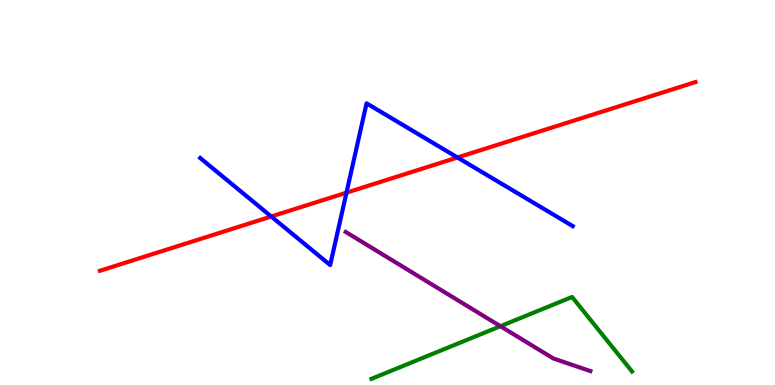[{'lines': ['blue', 'red'], 'intersections': [{'x': 3.5, 'y': 4.38}, {'x': 4.47, 'y': 5.0}, {'x': 5.9, 'y': 5.91}]}, {'lines': ['green', 'red'], 'intersections': []}, {'lines': ['purple', 'red'], 'intersections': []}, {'lines': ['blue', 'green'], 'intersections': []}, {'lines': ['blue', 'purple'], 'intersections': []}, {'lines': ['green', 'purple'], 'intersections': [{'x': 6.46, 'y': 1.53}]}]